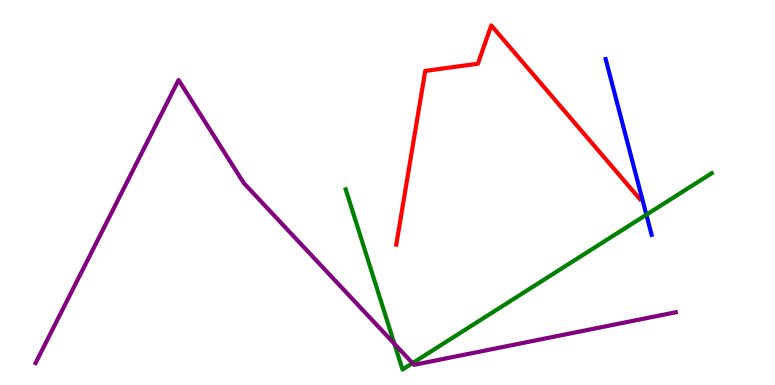[{'lines': ['blue', 'red'], 'intersections': []}, {'lines': ['green', 'red'], 'intersections': []}, {'lines': ['purple', 'red'], 'intersections': []}, {'lines': ['blue', 'green'], 'intersections': [{'x': 8.34, 'y': 4.42}]}, {'lines': ['blue', 'purple'], 'intersections': []}, {'lines': ['green', 'purple'], 'intersections': [{'x': 5.09, 'y': 1.07}, {'x': 5.32, 'y': 0.567}]}]